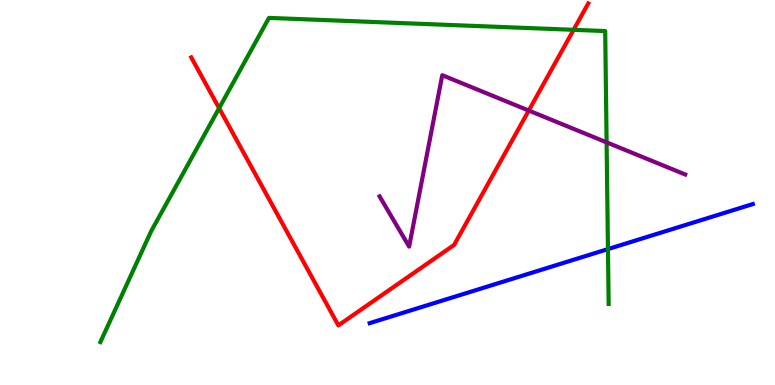[{'lines': ['blue', 'red'], 'intersections': []}, {'lines': ['green', 'red'], 'intersections': [{'x': 2.83, 'y': 7.19}, {'x': 7.4, 'y': 9.23}]}, {'lines': ['purple', 'red'], 'intersections': [{'x': 6.82, 'y': 7.13}]}, {'lines': ['blue', 'green'], 'intersections': [{'x': 7.84, 'y': 3.53}]}, {'lines': ['blue', 'purple'], 'intersections': []}, {'lines': ['green', 'purple'], 'intersections': [{'x': 7.83, 'y': 6.3}]}]